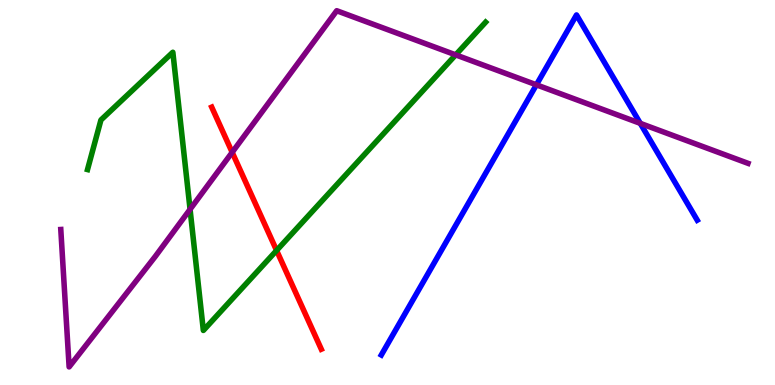[{'lines': ['blue', 'red'], 'intersections': []}, {'lines': ['green', 'red'], 'intersections': [{'x': 3.57, 'y': 3.49}]}, {'lines': ['purple', 'red'], 'intersections': [{'x': 3.0, 'y': 6.04}]}, {'lines': ['blue', 'green'], 'intersections': []}, {'lines': ['blue', 'purple'], 'intersections': [{'x': 6.92, 'y': 7.8}, {'x': 8.26, 'y': 6.8}]}, {'lines': ['green', 'purple'], 'intersections': [{'x': 2.45, 'y': 4.56}, {'x': 5.88, 'y': 8.57}]}]